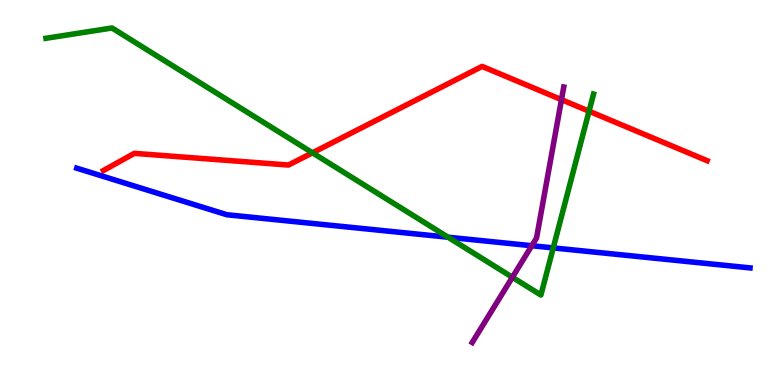[{'lines': ['blue', 'red'], 'intersections': []}, {'lines': ['green', 'red'], 'intersections': [{'x': 4.03, 'y': 6.03}, {'x': 7.6, 'y': 7.11}]}, {'lines': ['purple', 'red'], 'intersections': [{'x': 7.24, 'y': 7.41}]}, {'lines': ['blue', 'green'], 'intersections': [{'x': 5.78, 'y': 3.84}, {'x': 7.14, 'y': 3.56}]}, {'lines': ['blue', 'purple'], 'intersections': [{'x': 6.86, 'y': 3.62}]}, {'lines': ['green', 'purple'], 'intersections': [{'x': 6.61, 'y': 2.8}]}]